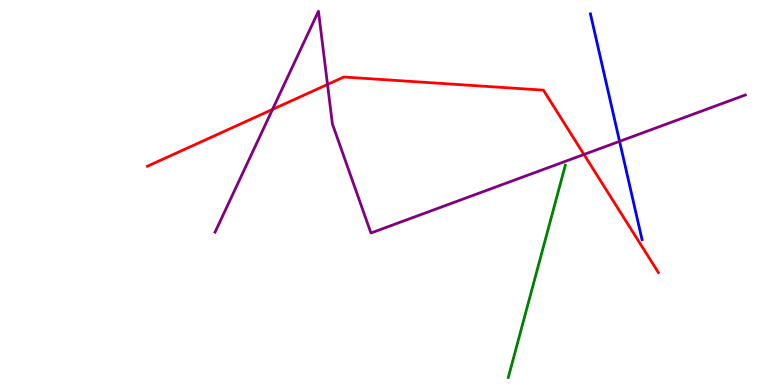[{'lines': ['blue', 'red'], 'intersections': []}, {'lines': ['green', 'red'], 'intersections': []}, {'lines': ['purple', 'red'], 'intersections': [{'x': 3.52, 'y': 7.16}, {'x': 4.23, 'y': 7.81}, {'x': 7.54, 'y': 5.99}]}, {'lines': ['blue', 'green'], 'intersections': []}, {'lines': ['blue', 'purple'], 'intersections': [{'x': 7.99, 'y': 6.33}]}, {'lines': ['green', 'purple'], 'intersections': []}]